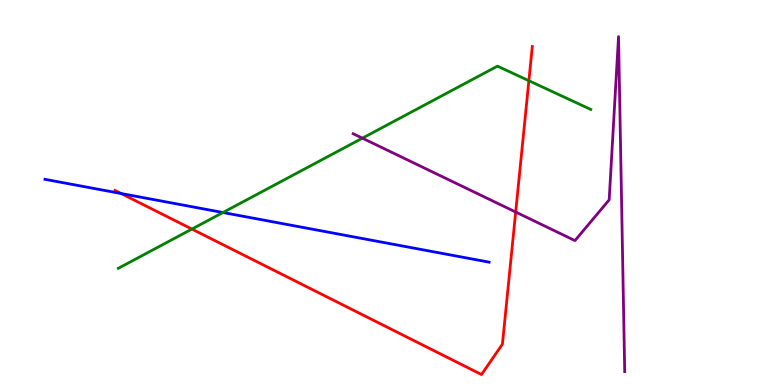[{'lines': ['blue', 'red'], 'intersections': [{'x': 1.56, 'y': 4.97}]}, {'lines': ['green', 'red'], 'intersections': [{'x': 2.48, 'y': 4.05}, {'x': 6.82, 'y': 7.9}]}, {'lines': ['purple', 'red'], 'intersections': [{'x': 6.65, 'y': 4.49}]}, {'lines': ['blue', 'green'], 'intersections': [{'x': 2.88, 'y': 4.48}]}, {'lines': ['blue', 'purple'], 'intersections': []}, {'lines': ['green', 'purple'], 'intersections': [{'x': 4.68, 'y': 6.41}]}]